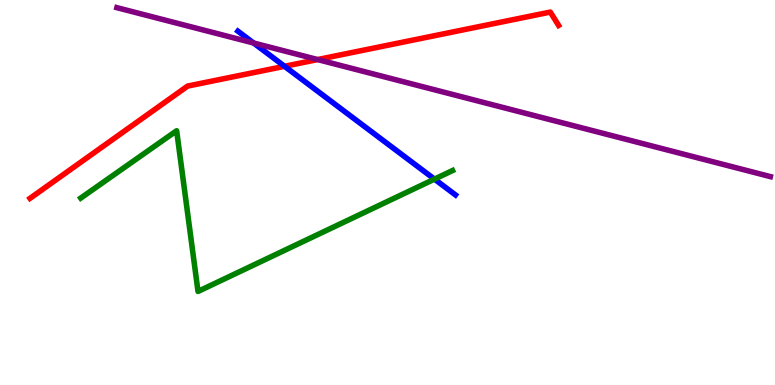[{'lines': ['blue', 'red'], 'intersections': [{'x': 3.67, 'y': 8.28}]}, {'lines': ['green', 'red'], 'intersections': []}, {'lines': ['purple', 'red'], 'intersections': [{'x': 4.1, 'y': 8.45}]}, {'lines': ['blue', 'green'], 'intersections': [{'x': 5.61, 'y': 5.35}]}, {'lines': ['blue', 'purple'], 'intersections': [{'x': 3.27, 'y': 8.88}]}, {'lines': ['green', 'purple'], 'intersections': []}]